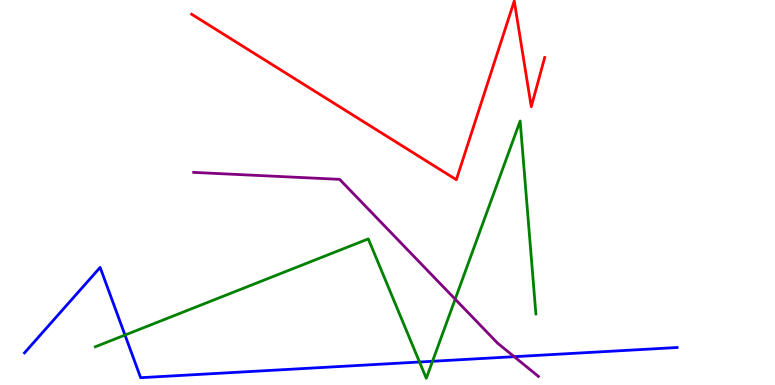[{'lines': ['blue', 'red'], 'intersections': []}, {'lines': ['green', 'red'], 'intersections': []}, {'lines': ['purple', 'red'], 'intersections': []}, {'lines': ['blue', 'green'], 'intersections': [{'x': 1.61, 'y': 1.3}, {'x': 5.41, 'y': 0.597}, {'x': 5.58, 'y': 0.616}]}, {'lines': ['blue', 'purple'], 'intersections': [{'x': 6.63, 'y': 0.736}]}, {'lines': ['green', 'purple'], 'intersections': [{'x': 5.87, 'y': 2.23}]}]